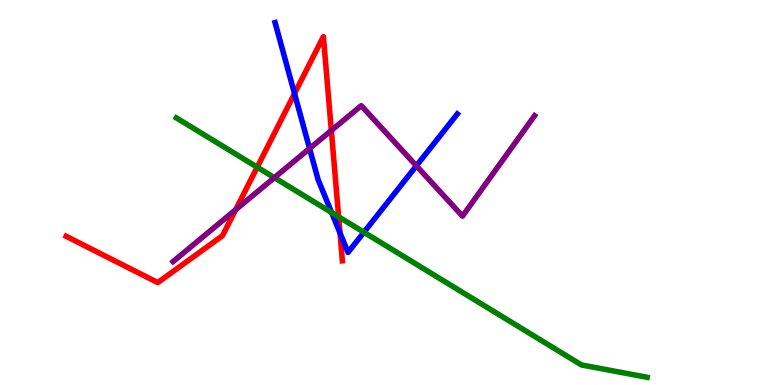[{'lines': ['blue', 'red'], 'intersections': [{'x': 3.8, 'y': 7.57}, {'x': 4.39, 'y': 3.95}]}, {'lines': ['green', 'red'], 'intersections': [{'x': 3.32, 'y': 5.66}, {'x': 4.37, 'y': 4.37}]}, {'lines': ['purple', 'red'], 'intersections': [{'x': 3.04, 'y': 4.55}, {'x': 4.28, 'y': 6.61}]}, {'lines': ['blue', 'green'], 'intersections': [{'x': 4.28, 'y': 4.48}, {'x': 4.7, 'y': 3.97}]}, {'lines': ['blue', 'purple'], 'intersections': [{'x': 3.99, 'y': 6.14}, {'x': 5.37, 'y': 5.69}]}, {'lines': ['green', 'purple'], 'intersections': [{'x': 3.54, 'y': 5.39}]}]